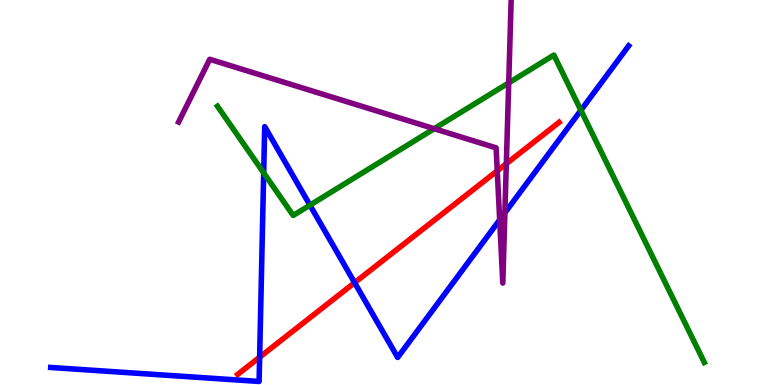[{'lines': ['blue', 'red'], 'intersections': [{'x': 3.35, 'y': 0.723}, {'x': 4.58, 'y': 2.66}]}, {'lines': ['green', 'red'], 'intersections': []}, {'lines': ['purple', 'red'], 'intersections': [{'x': 6.42, 'y': 5.56}, {'x': 6.53, 'y': 5.75}]}, {'lines': ['blue', 'green'], 'intersections': [{'x': 3.4, 'y': 5.51}, {'x': 4.0, 'y': 4.67}, {'x': 7.5, 'y': 7.14}]}, {'lines': ['blue', 'purple'], 'intersections': [{'x': 6.45, 'y': 4.29}, {'x': 6.51, 'y': 4.47}]}, {'lines': ['green', 'purple'], 'intersections': [{'x': 5.6, 'y': 6.66}, {'x': 6.56, 'y': 7.85}]}]